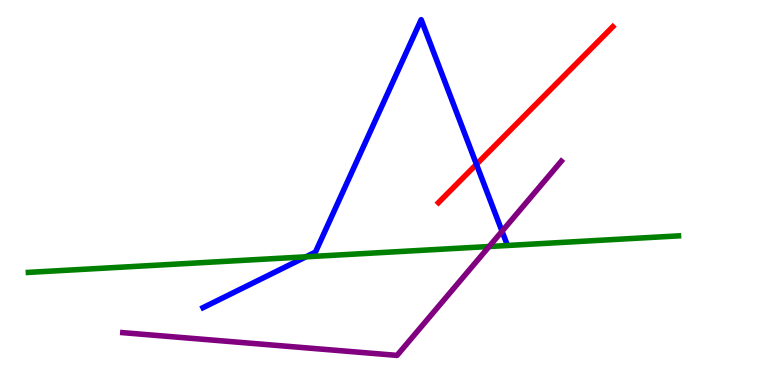[{'lines': ['blue', 'red'], 'intersections': [{'x': 6.15, 'y': 5.73}]}, {'lines': ['green', 'red'], 'intersections': []}, {'lines': ['purple', 'red'], 'intersections': []}, {'lines': ['blue', 'green'], 'intersections': [{'x': 3.95, 'y': 3.33}]}, {'lines': ['blue', 'purple'], 'intersections': [{'x': 6.48, 'y': 3.99}]}, {'lines': ['green', 'purple'], 'intersections': [{'x': 6.31, 'y': 3.6}]}]